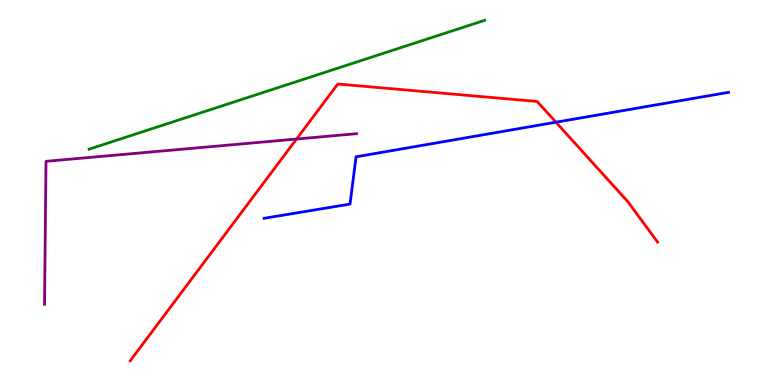[{'lines': ['blue', 'red'], 'intersections': [{'x': 7.17, 'y': 6.83}]}, {'lines': ['green', 'red'], 'intersections': []}, {'lines': ['purple', 'red'], 'intersections': [{'x': 3.83, 'y': 6.39}]}, {'lines': ['blue', 'green'], 'intersections': []}, {'lines': ['blue', 'purple'], 'intersections': []}, {'lines': ['green', 'purple'], 'intersections': []}]